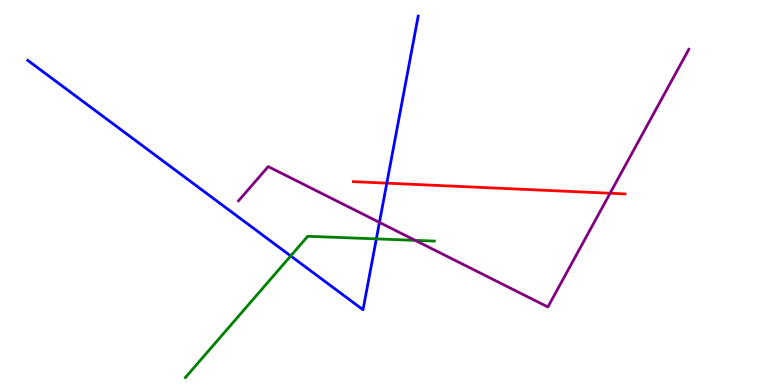[{'lines': ['blue', 'red'], 'intersections': [{'x': 4.99, 'y': 5.24}]}, {'lines': ['green', 'red'], 'intersections': []}, {'lines': ['purple', 'red'], 'intersections': [{'x': 7.87, 'y': 4.98}]}, {'lines': ['blue', 'green'], 'intersections': [{'x': 3.75, 'y': 3.35}, {'x': 4.86, 'y': 3.8}]}, {'lines': ['blue', 'purple'], 'intersections': [{'x': 4.9, 'y': 4.22}]}, {'lines': ['green', 'purple'], 'intersections': [{'x': 5.36, 'y': 3.76}]}]